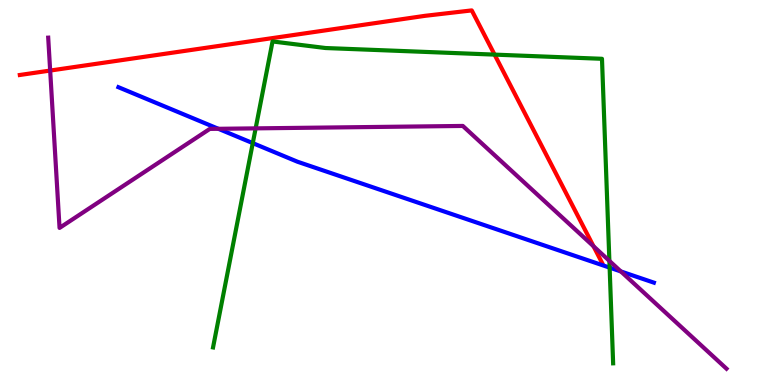[{'lines': ['blue', 'red'], 'intersections': []}, {'lines': ['green', 'red'], 'intersections': [{'x': 6.38, 'y': 8.58}]}, {'lines': ['purple', 'red'], 'intersections': [{'x': 0.647, 'y': 8.17}, {'x': 7.66, 'y': 3.6}]}, {'lines': ['blue', 'green'], 'intersections': [{'x': 3.26, 'y': 6.28}, {'x': 7.87, 'y': 3.05}]}, {'lines': ['blue', 'purple'], 'intersections': [{'x': 2.82, 'y': 6.65}, {'x': 8.01, 'y': 2.95}]}, {'lines': ['green', 'purple'], 'intersections': [{'x': 3.3, 'y': 6.67}, {'x': 7.86, 'y': 3.22}]}]